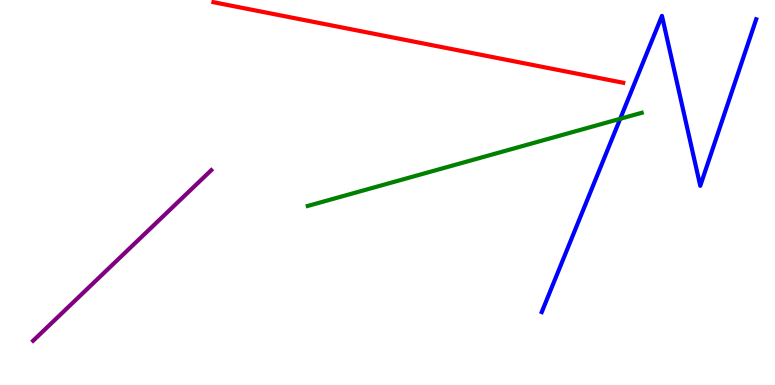[{'lines': ['blue', 'red'], 'intersections': []}, {'lines': ['green', 'red'], 'intersections': []}, {'lines': ['purple', 'red'], 'intersections': []}, {'lines': ['blue', 'green'], 'intersections': [{'x': 8.0, 'y': 6.91}]}, {'lines': ['blue', 'purple'], 'intersections': []}, {'lines': ['green', 'purple'], 'intersections': []}]